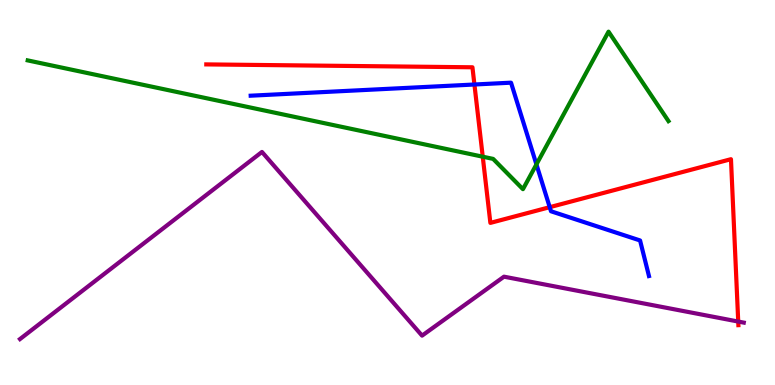[{'lines': ['blue', 'red'], 'intersections': [{'x': 6.12, 'y': 7.81}, {'x': 7.09, 'y': 4.62}]}, {'lines': ['green', 'red'], 'intersections': [{'x': 6.23, 'y': 5.93}]}, {'lines': ['purple', 'red'], 'intersections': [{'x': 9.53, 'y': 1.65}]}, {'lines': ['blue', 'green'], 'intersections': [{'x': 6.92, 'y': 5.73}]}, {'lines': ['blue', 'purple'], 'intersections': []}, {'lines': ['green', 'purple'], 'intersections': []}]